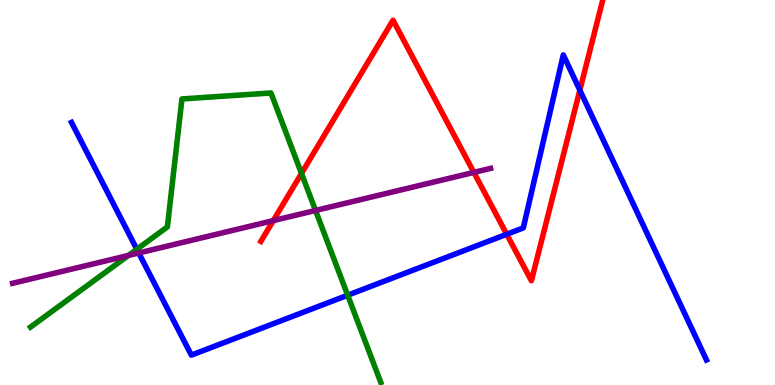[{'lines': ['blue', 'red'], 'intersections': [{'x': 6.54, 'y': 3.92}, {'x': 7.48, 'y': 7.66}]}, {'lines': ['green', 'red'], 'intersections': [{'x': 3.89, 'y': 5.5}]}, {'lines': ['purple', 'red'], 'intersections': [{'x': 3.53, 'y': 4.27}, {'x': 6.11, 'y': 5.52}]}, {'lines': ['blue', 'green'], 'intersections': [{'x': 1.77, 'y': 3.53}, {'x': 4.49, 'y': 2.33}]}, {'lines': ['blue', 'purple'], 'intersections': [{'x': 1.79, 'y': 3.43}]}, {'lines': ['green', 'purple'], 'intersections': [{'x': 1.66, 'y': 3.36}, {'x': 4.07, 'y': 4.53}]}]